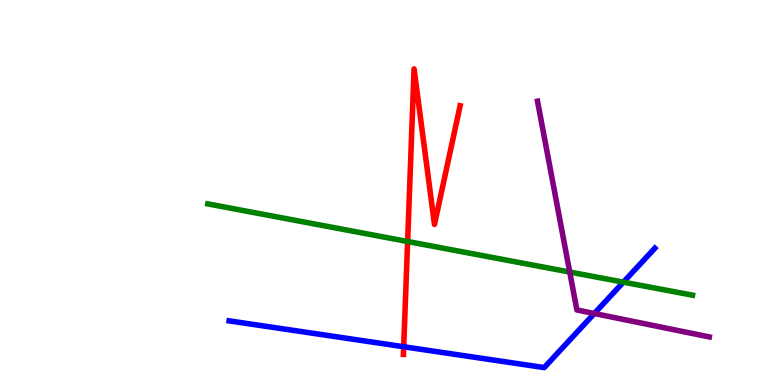[{'lines': ['blue', 'red'], 'intersections': [{'x': 5.21, 'y': 0.994}]}, {'lines': ['green', 'red'], 'intersections': [{'x': 5.26, 'y': 3.73}]}, {'lines': ['purple', 'red'], 'intersections': []}, {'lines': ['blue', 'green'], 'intersections': [{'x': 8.04, 'y': 2.67}]}, {'lines': ['blue', 'purple'], 'intersections': [{'x': 7.67, 'y': 1.86}]}, {'lines': ['green', 'purple'], 'intersections': [{'x': 7.35, 'y': 2.93}]}]